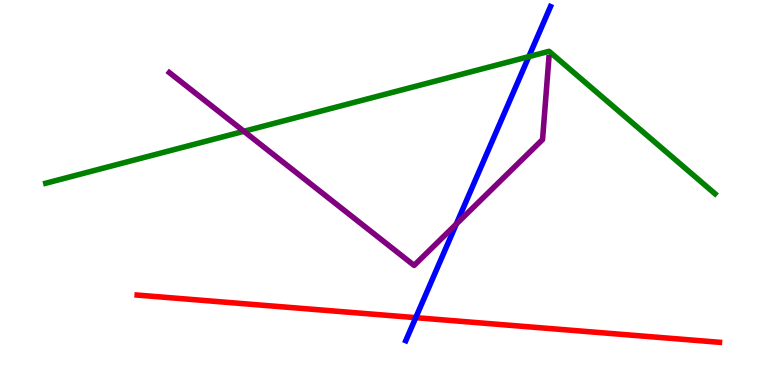[{'lines': ['blue', 'red'], 'intersections': [{'x': 5.36, 'y': 1.75}]}, {'lines': ['green', 'red'], 'intersections': []}, {'lines': ['purple', 'red'], 'intersections': []}, {'lines': ['blue', 'green'], 'intersections': [{'x': 6.82, 'y': 8.53}]}, {'lines': ['blue', 'purple'], 'intersections': [{'x': 5.89, 'y': 4.18}]}, {'lines': ['green', 'purple'], 'intersections': [{'x': 3.15, 'y': 6.59}]}]